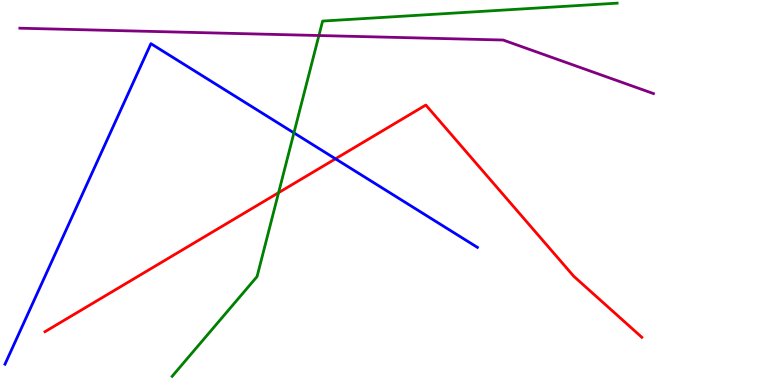[{'lines': ['blue', 'red'], 'intersections': [{'x': 4.33, 'y': 5.87}]}, {'lines': ['green', 'red'], 'intersections': [{'x': 3.59, 'y': 5.0}]}, {'lines': ['purple', 'red'], 'intersections': []}, {'lines': ['blue', 'green'], 'intersections': [{'x': 3.79, 'y': 6.55}]}, {'lines': ['blue', 'purple'], 'intersections': []}, {'lines': ['green', 'purple'], 'intersections': [{'x': 4.11, 'y': 9.08}]}]